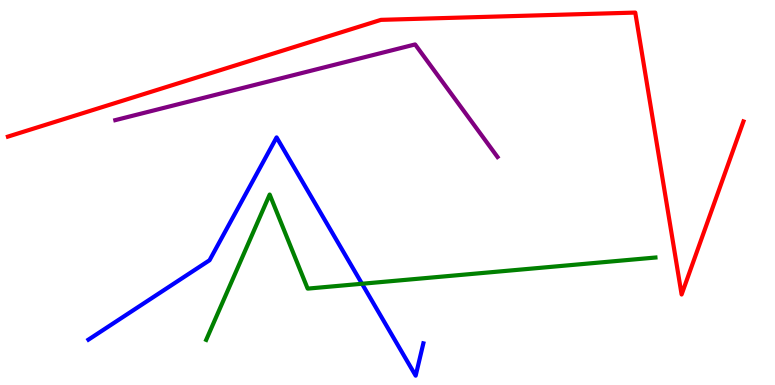[{'lines': ['blue', 'red'], 'intersections': []}, {'lines': ['green', 'red'], 'intersections': []}, {'lines': ['purple', 'red'], 'intersections': []}, {'lines': ['blue', 'green'], 'intersections': [{'x': 4.67, 'y': 2.63}]}, {'lines': ['blue', 'purple'], 'intersections': []}, {'lines': ['green', 'purple'], 'intersections': []}]